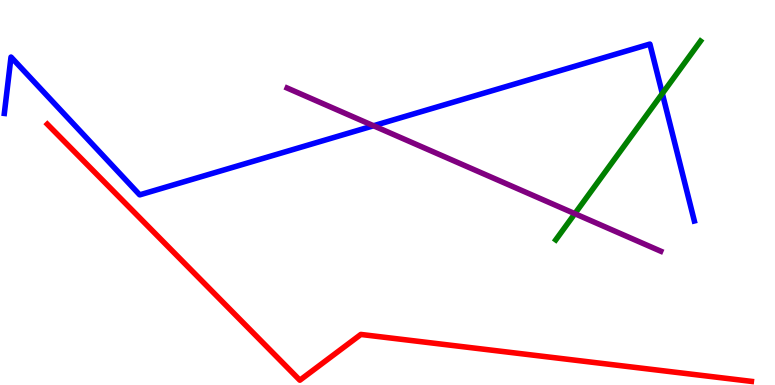[{'lines': ['blue', 'red'], 'intersections': []}, {'lines': ['green', 'red'], 'intersections': []}, {'lines': ['purple', 'red'], 'intersections': []}, {'lines': ['blue', 'green'], 'intersections': [{'x': 8.55, 'y': 7.57}]}, {'lines': ['blue', 'purple'], 'intersections': [{'x': 4.82, 'y': 6.73}]}, {'lines': ['green', 'purple'], 'intersections': [{'x': 7.42, 'y': 4.45}]}]